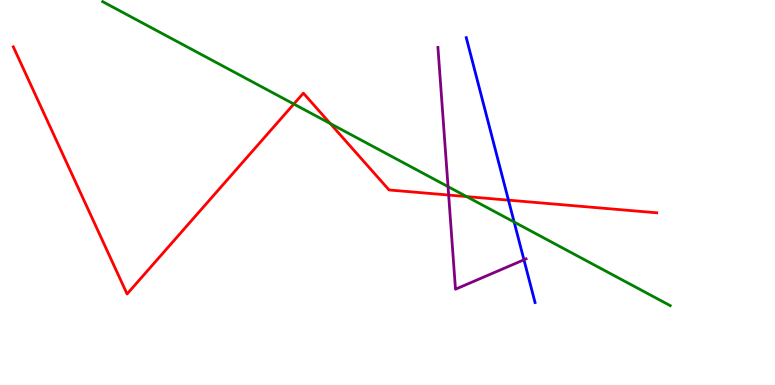[{'lines': ['blue', 'red'], 'intersections': [{'x': 6.56, 'y': 4.8}]}, {'lines': ['green', 'red'], 'intersections': [{'x': 3.79, 'y': 7.3}, {'x': 4.26, 'y': 6.79}, {'x': 6.02, 'y': 4.89}]}, {'lines': ['purple', 'red'], 'intersections': [{'x': 5.79, 'y': 4.93}]}, {'lines': ['blue', 'green'], 'intersections': [{'x': 6.63, 'y': 4.23}]}, {'lines': ['blue', 'purple'], 'intersections': [{'x': 6.76, 'y': 3.25}]}, {'lines': ['green', 'purple'], 'intersections': [{'x': 5.78, 'y': 5.15}]}]